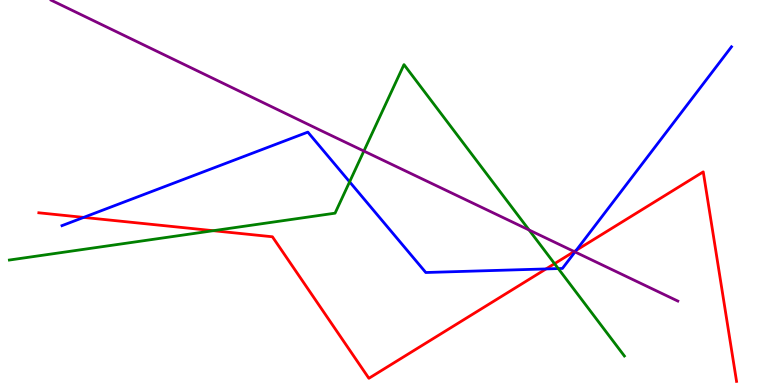[{'lines': ['blue', 'red'], 'intersections': [{'x': 1.08, 'y': 4.35}, {'x': 7.05, 'y': 3.01}, {'x': 7.44, 'y': 3.5}]}, {'lines': ['green', 'red'], 'intersections': [{'x': 2.75, 'y': 4.01}, {'x': 7.16, 'y': 3.15}]}, {'lines': ['purple', 'red'], 'intersections': [{'x': 7.41, 'y': 3.47}]}, {'lines': ['blue', 'green'], 'intersections': [{'x': 4.51, 'y': 5.28}, {'x': 7.2, 'y': 3.02}]}, {'lines': ['blue', 'purple'], 'intersections': [{'x': 7.42, 'y': 3.46}]}, {'lines': ['green', 'purple'], 'intersections': [{'x': 4.7, 'y': 6.08}, {'x': 6.83, 'y': 4.03}]}]